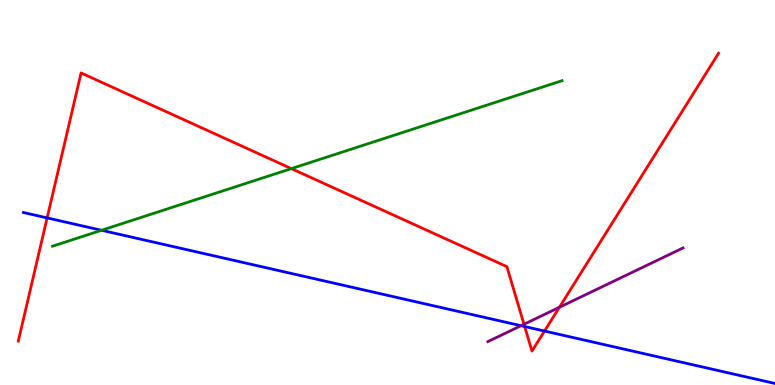[{'lines': ['blue', 'red'], 'intersections': [{'x': 0.608, 'y': 4.34}, {'x': 6.77, 'y': 1.52}, {'x': 7.03, 'y': 1.4}]}, {'lines': ['green', 'red'], 'intersections': [{'x': 3.76, 'y': 5.62}]}, {'lines': ['purple', 'red'], 'intersections': [{'x': 6.76, 'y': 1.58}, {'x': 7.22, 'y': 2.02}]}, {'lines': ['blue', 'green'], 'intersections': [{'x': 1.31, 'y': 4.02}]}, {'lines': ['blue', 'purple'], 'intersections': [{'x': 6.72, 'y': 1.54}]}, {'lines': ['green', 'purple'], 'intersections': []}]